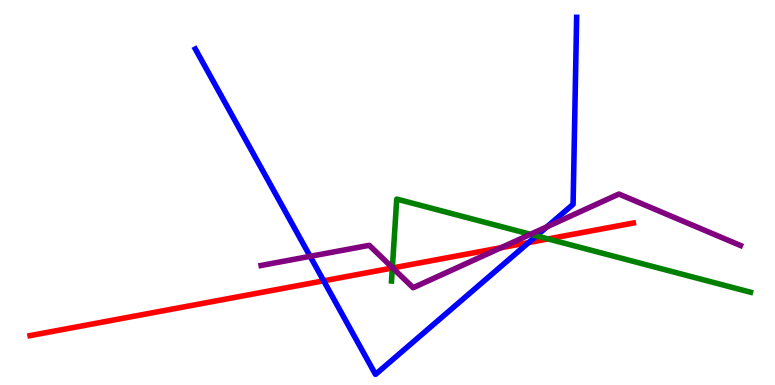[{'lines': ['blue', 'red'], 'intersections': [{'x': 4.18, 'y': 2.71}, {'x': 6.82, 'y': 3.7}]}, {'lines': ['green', 'red'], 'intersections': [{'x': 5.06, 'y': 3.04}, {'x': 7.07, 'y': 3.79}]}, {'lines': ['purple', 'red'], 'intersections': [{'x': 5.07, 'y': 3.04}, {'x': 6.46, 'y': 3.57}]}, {'lines': ['blue', 'green'], 'intersections': [{'x': 6.92, 'y': 3.87}]}, {'lines': ['blue', 'purple'], 'intersections': [{'x': 4.0, 'y': 3.34}, {'x': 7.06, 'y': 4.11}]}, {'lines': ['green', 'purple'], 'intersections': [{'x': 5.06, 'y': 3.05}, {'x': 6.84, 'y': 3.91}]}]